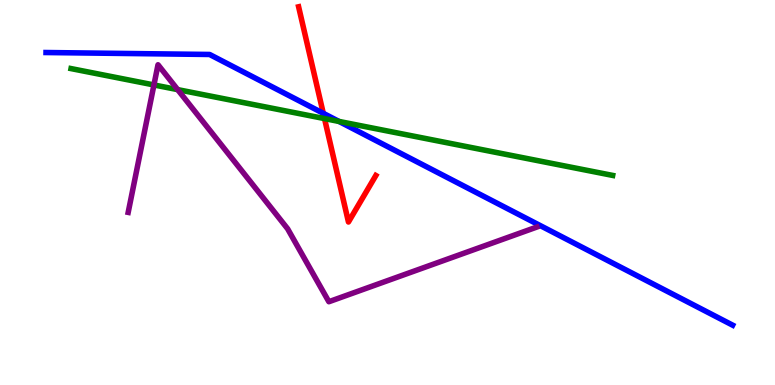[{'lines': ['blue', 'red'], 'intersections': [{'x': 4.17, 'y': 7.06}]}, {'lines': ['green', 'red'], 'intersections': [{'x': 4.19, 'y': 6.92}]}, {'lines': ['purple', 'red'], 'intersections': []}, {'lines': ['blue', 'green'], 'intersections': [{'x': 4.37, 'y': 6.85}]}, {'lines': ['blue', 'purple'], 'intersections': []}, {'lines': ['green', 'purple'], 'intersections': [{'x': 1.99, 'y': 7.79}, {'x': 2.29, 'y': 7.67}]}]